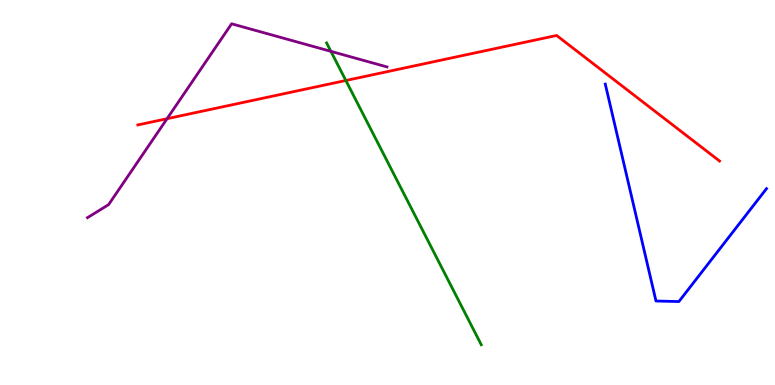[{'lines': ['blue', 'red'], 'intersections': []}, {'lines': ['green', 'red'], 'intersections': [{'x': 4.46, 'y': 7.91}]}, {'lines': ['purple', 'red'], 'intersections': [{'x': 2.16, 'y': 6.92}]}, {'lines': ['blue', 'green'], 'intersections': []}, {'lines': ['blue', 'purple'], 'intersections': []}, {'lines': ['green', 'purple'], 'intersections': [{'x': 4.27, 'y': 8.67}]}]